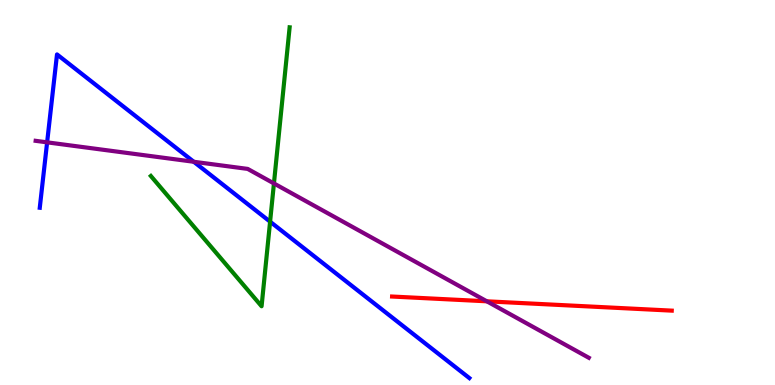[{'lines': ['blue', 'red'], 'intersections': []}, {'lines': ['green', 'red'], 'intersections': []}, {'lines': ['purple', 'red'], 'intersections': [{'x': 6.28, 'y': 2.17}]}, {'lines': ['blue', 'green'], 'intersections': [{'x': 3.49, 'y': 4.24}]}, {'lines': ['blue', 'purple'], 'intersections': [{'x': 0.608, 'y': 6.3}, {'x': 2.5, 'y': 5.8}]}, {'lines': ['green', 'purple'], 'intersections': [{'x': 3.53, 'y': 5.24}]}]